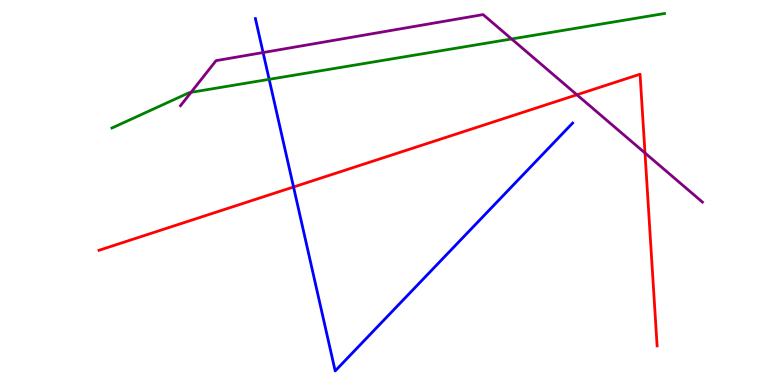[{'lines': ['blue', 'red'], 'intersections': [{'x': 3.79, 'y': 5.14}]}, {'lines': ['green', 'red'], 'intersections': []}, {'lines': ['purple', 'red'], 'intersections': [{'x': 7.44, 'y': 7.54}, {'x': 8.32, 'y': 6.03}]}, {'lines': ['blue', 'green'], 'intersections': [{'x': 3.47, 'y': 7.94}]}, {'lines': ['blue', 'purple'], 'intersections': [{'x': 3.39, 'y': 8.64}]}, {'lines': ['green', 'purple'], 'intersections': [{'x': 2.47, 'y': 7.6}, {'x': 6.6, 'y': 8.99}]}]